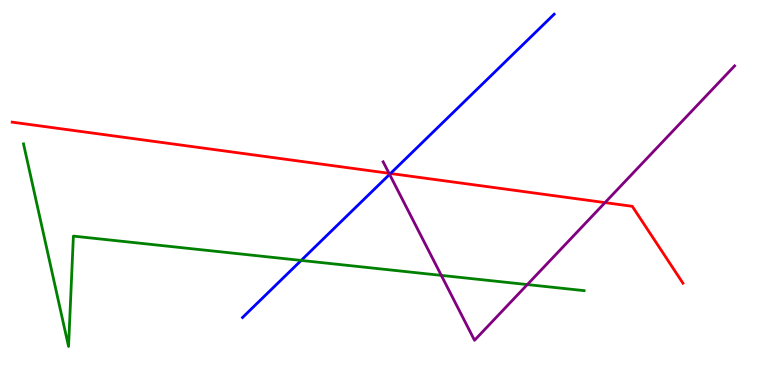[{'lines': ['blue', 'red'], 'intersections': [{'x': 5.04, 'y': 5.49}]}, {'lines': ['green', 'red'], 'intersections': []}, {'lines': ['purple', 'red'], 'intersections': [{'x': 5.02, 'y': 5.5}, {'x': 7.81, 'y': 4.74}]}, {'lines': ['blue', 'green'], 'intersections': [{'x': 3.89, 'y': 3.24}]}, {'lines': ['blue', 'purple'], 'intersections': [{'x': 5.03, 'y': 5.47}]}, {'lines': ['green', 'purple'], 'intersections': [{'x': 5.69, 'y': 2.85}, {'x': 6.8, 'y': 2.61}]}]